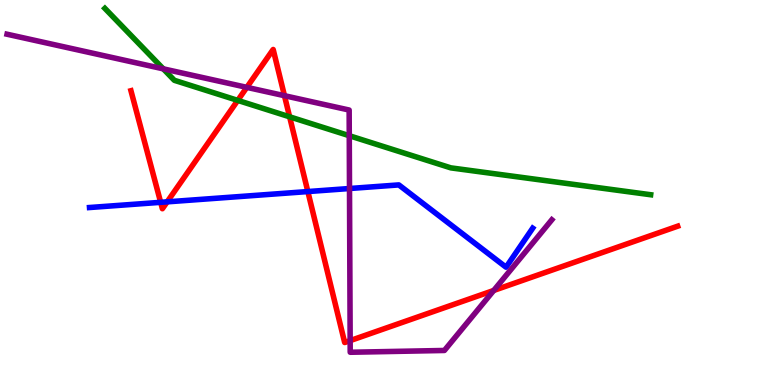[{'lines': ['blue', 'red'], 'intersections': [{'x': 2.07, 'y': 4.74}, {'x': 2.16, 'y': 4.76}, {'x': 3.97, 'y': 5.02}]}, {'lines': ['green', 'red'], 'intersections': [{'x': 3.07, 'y': 7.39}, {'x': 3.74, 'y': 6.97}]}, {'lines': ['purple', 'red'], 'intersections': [{'x': 3.18, 'y': 7.73}, {'x': 3.67, 'y': 7.51}, {'x': 4.52, 'y': 1.15}, {'x': 6.37, 'y': 2.46}]}, {'lines': ['blue', 'green'], 'intersections': []}, {'lines': ['blue', 'purple'], 'intersections': [{'x': 4.51, 'y': 5.1}]}, {'lines': ['green', 'purple'], 'intersections': [{'x': 2.11, 'y': 8.21}, {'x': 4.51, 'y': 6.48}]}]